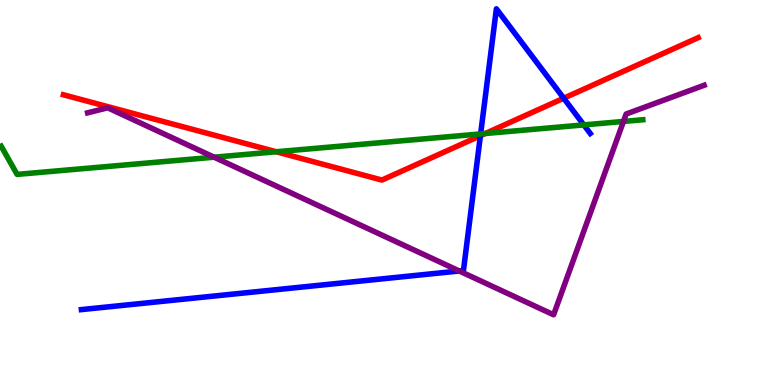[{'lines': ['blue', 'red'], 'intersections': [{'x': 6.2, 'y': 6.47}, {'x': 7.27, 'y': 7.45}]}, {'lines': ['green', 'red'], 'intersections': [{'x': 3.56, 'y': 6.06}, {'x': 6.26, 'y': 6.53}]}, {'lines': ['purple', 'red'], 'intersections': []}, {'lines': ['blue', 'green'], 'intersections': [{'x': 6.2, 'y': 6.52}, {'x': 7.53, 'y': 6.76}]}, {'lines': ['blue', 'purple'], 'intersections': [{'x': 5.93, 'y': 2.96}]}, {'lines': ['green', 'purple'], 'intersections': [{'x': 2.76, 'y': 5.92}, {'x': 8.04, 'y': 6.85}]}]